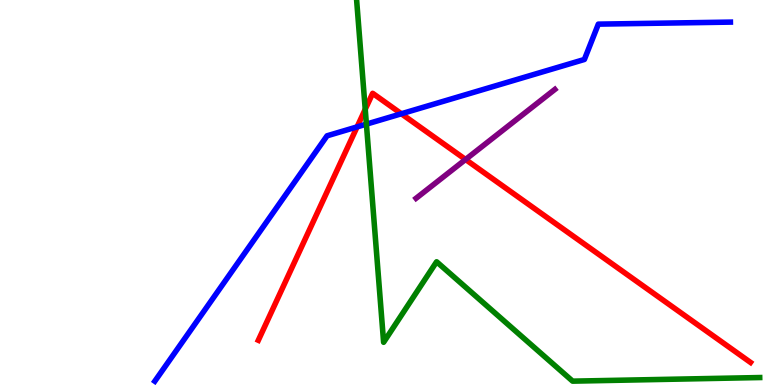[{'lines': ['blue', 'red'], 'intersections': [{'x': 4.61, 'y': 6.7}, {'x': 5.18, 'y': 7.05}]}, {'lines': ['green', 'red'], 'intersections': [{'x': 4.71, 'y': 7.16}]}, {'lines': ['purple', 'red'], 'intersections': [{'x': 6.01, 'y': 5.86}]}, {'lines': ['blue', 'green'], 'intersections': [{'x': 4.73, 'y': 6.78}]}, {'lines': ['blue', 'purple'], 'intersections': []}, {'lines': ['green', 'purple'], 'intersections': []}]